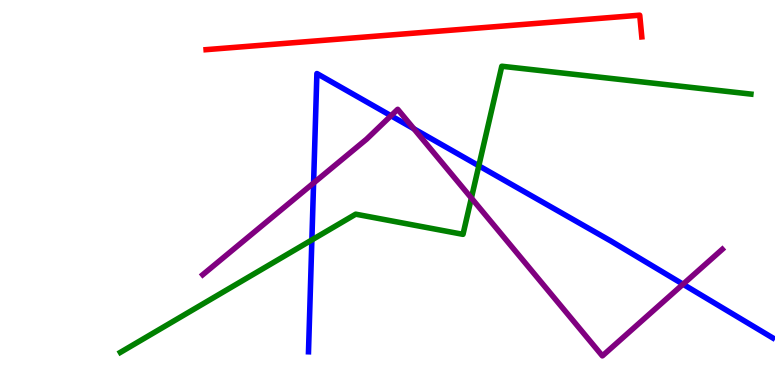[{'lines': ['blue', 'red'], 'intersections': []}, {'lines': ['green', 'red'], 'intersections': []}, {'lines': ['purple', 'red'], 'intersections': []}, {'lines': ['blue', 'green'], 'intersections': [{'x': 4.02, 'y': 3.77}, {'x': 6.18, 'y': 5.69}]}, {'lines': ['blue', 'purple'], 'intersections': [{'x': 4.05, 'y': 5.25}, {'x': 5.04, 'y': 6.99}, {'x': 5.34, 'y': 6.65}, {'x': 8.81, 'y': 2.62}]}, {'lines': ['green', 'purple'], 'intersections': [{'x': 6.08, 'y': 4.86}]}]